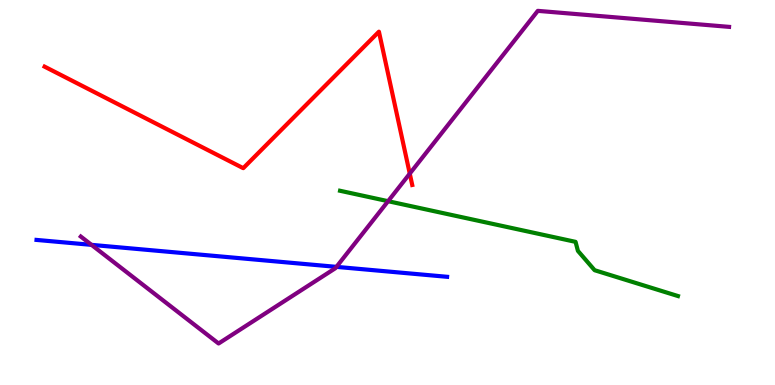[{'lines': ['blue', 'red'], 'intersections': []}, {'lines': ['green', 'red'], 'intersections': []}, {'lines': ['purple', 'red'], 'intersections': [{'x': 5.29, 'y': 5.49}]}, {'lines': ['blue', 'green'], 'intersections': []}, {'lines': ['blue', 'purple'], 'intersections': [{'x': 1.18, 'y': 3.64}, {'x': 4.34, 'y': 3.07}]}, {'lines': ['green', 'purple'], 'intersections': [{'x': 5.01, 'y': 4.77}]}]